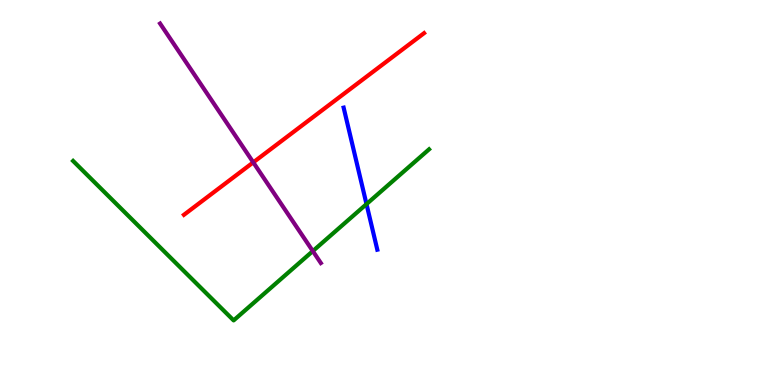[{'lines': ['blue', 'red'], 'intersections': []}, {'lines': ['green', 'red'], 'intersections': []}, {'lines': ['purple', 'red'], 'intersections': [{'x': 3.27, 'y': 5.78}]}, {'lines': ['blue', 'green'], 'intersections': [{'x': 4.73, 'y': 4.7}]}, {'lines': ['blue', 'purple'], 'intersections': []}, {'lines': ['green', 'purple'], 'intersections': [{'x': 4.04, 'y': 3.48}]}]